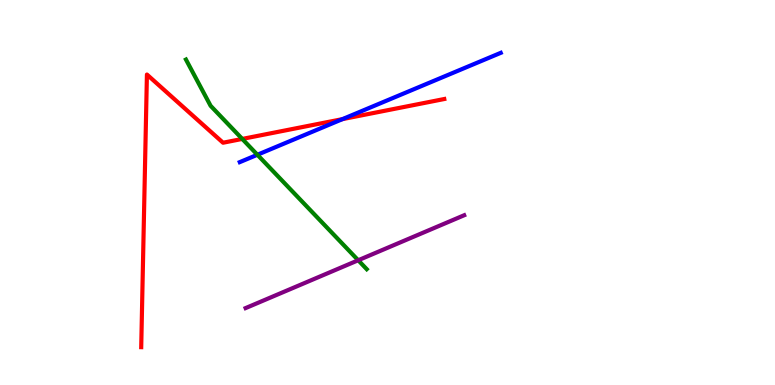[{'lines': ['blue', 'red'], 'intersections': [{'x': 4.42, 'y': 6.91}]}, {'lines': ['green', 'red'], 'intersections': [{'x': 3.13, 'y': 6.39}]}, {'lines': ['purple', 'red'], 'intersections': []}, {'lines': ['blue', 'green'], 'intersections': [{'x': 3.32, 'y': 5.98}]}, {'lines': ['blue', 'purple'], 'intersections': []}, {'lines': ['green', 'purple'], 'intersections': [{'x': 4.62, 'y': 3.24}]}]